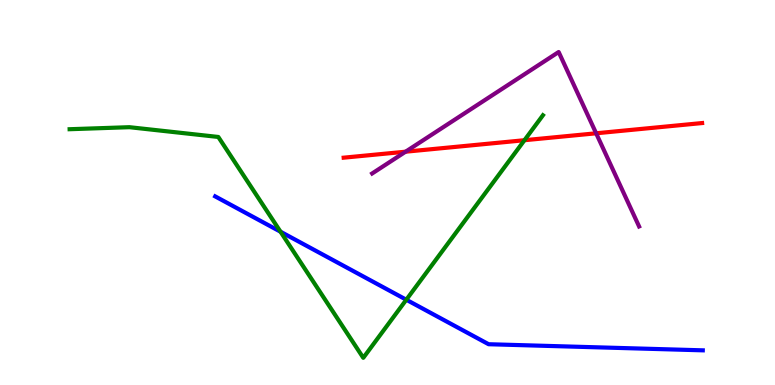[{'lines': ['blue', 'red'], 'intersections': []}, {'lines': ['green', 'red'], 'intersections': [{'x': 6.77, 'y': 6.36}]}, {'lines': ['purple', 'red'], 'intersections': [{'x': 5.23, 'y': 6.06}, {'x': 7.69, 'y': 6.54}]}, {'lines': ['blue', 'green'], 'intersections': [{'x': 3.62, 'y': 3.98}, {'x': 5.24, 'y': 2.21}]}, {'lines': ['blue', 'purple'], 'intersections': []}, {'lines': ['green', 'purple'], 'intersections': []}]